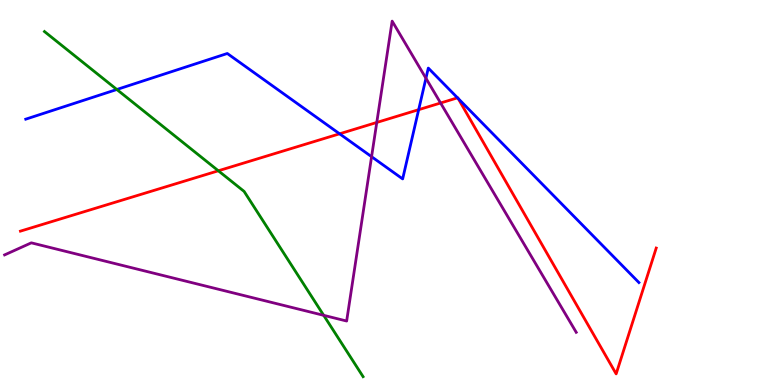[{'lines': ['blue', 'red'], 'intersections': [{'x': 4.38, 'y': 6.52}, {'x': 5.4, 'y': 7.15}, {'x': 5.9, 'y': 7.46}, {'x': 5.91, 'y': 7.44}]}, {'lines': ['green', 'red'], 'intersections': [{'x': 2.82, 'y': 5.56}]}, {'lines': ['purple', 'red'], 'intersections': [{'x': 4.86, 'y': 6.82}, {'x': 5.68, 'y': 7.32}]}, {'lines': ['blue', 'green'], 'intersections': [{'x': 1.51, 'y': 7.68}]}, {'lines': ['blue', 'purple'], 'intersections': [{'x': 4.79, 'y': 5.93}, {'x': 5.5, 'y': 7.97}]}, {'lines': ['green', 'purple'], 'intersections': [{'x': 4.18, 'y': 1.81}]}]